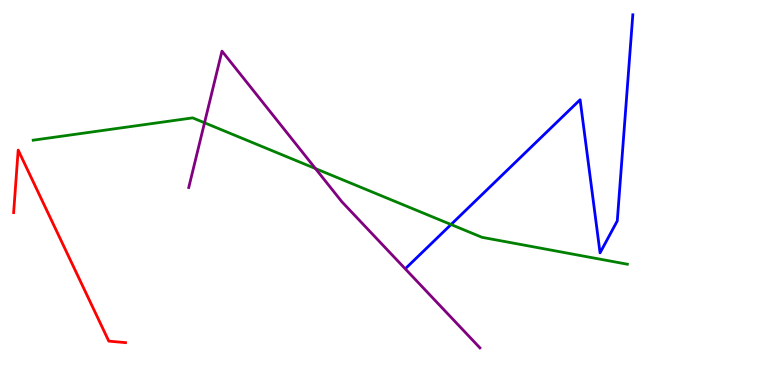[{'lines': ['blue', 'red'], 'intersections': []}, {'lines': ['green', 'red'], 'intersections': []}, {'lines': ['purple', 'red'], 'intersections': []}, {'lines': ['blue', 'green'], 'intersections': [{'x': 5.82, 'y': 4.17}]}, {'lines': ['blue', 'purple'], 'intersections': []}, {'lines': ['green', 'purple'], 'intersections': [{'x': 2.64, 'y': 6.81}, {'x': 4.07, 'y': 5.62}]}]